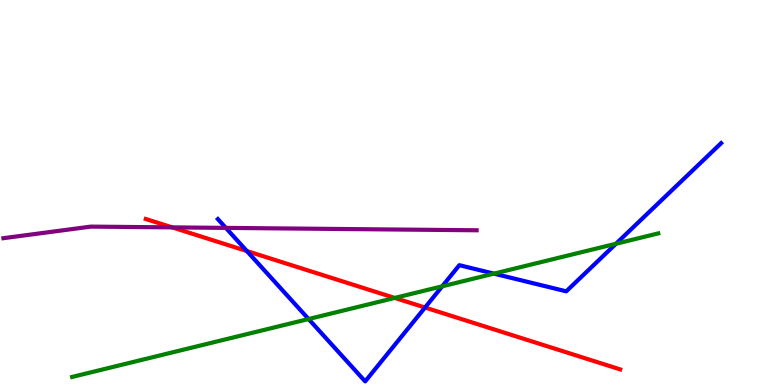[{'lines': ['blue', 'red'], 'intersections': [{'x': 3.19, 'y': 3.48}, {'x': 5.48, 'y': 2.01}]}, {'lines': ['green', 'red'], 'intersections': [{'x': 5.09, 'y': 2.26}]}, {'lines': ['purple', 'red'], 'intersections': [{'x': 2.22, 'y': 4.09}]}, {'lines': ['blue', 'green'], 'intersections': [{'x': 3.98, 'y': 1.71}, {'x': 5.71, 'y': 2.56}, {'x': 6.37, 'y': 2.89}, {'x': 7.95, 'y': 3.67}]}, {'lines': ['blue', 'purple'], 'intersections': [{'x': 2.91, 'y': 4.08}]}, {'lines': ['green', 'purple'], 'intersections': []}]